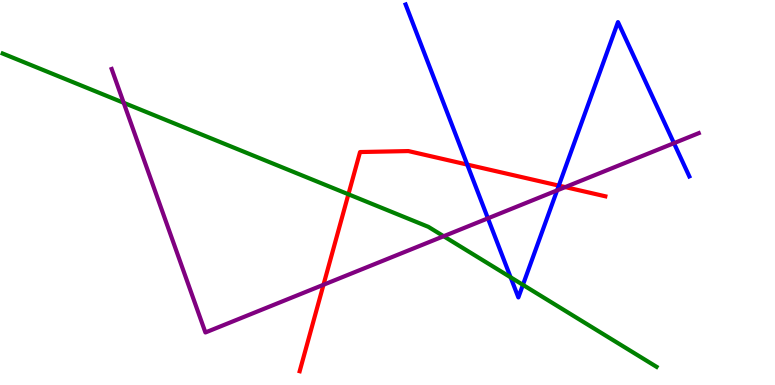[{'lines': ['blue', 'red'], 'intersections': [{'x': 6.03, 'y': 5.73}, {'x': 7.21, 'y': 5.18}]}, {'lines': ['green', 'red'], 'intersections': [{'x': 4.5, 'y': 4.95}]}, {'lines': ['purple', 'red'], 'intersections': [{'x': 4.17, 'y': 2.6}, {'x': 7.29, 'y': 5.14}]}, {'lines': ['blue', 'green'], 'intersections': [{'x': 6.59, 'y': 2.8}, {'x': 6.75, 'y': 2.6}]}, {'lines': ['blue', 'purple'], 'intersections': [{'x': 6.3, 'y': 4.33}, {'x': 7.19, 'y': 5.05}, {'x': 8.7, 'y': 6.28}]}, {'lines': ['green', 'purple'], 'intersections': [{'x': 1.6, 'y': 7.33}, {'x': 5.72, 'y': 3.86}]}]